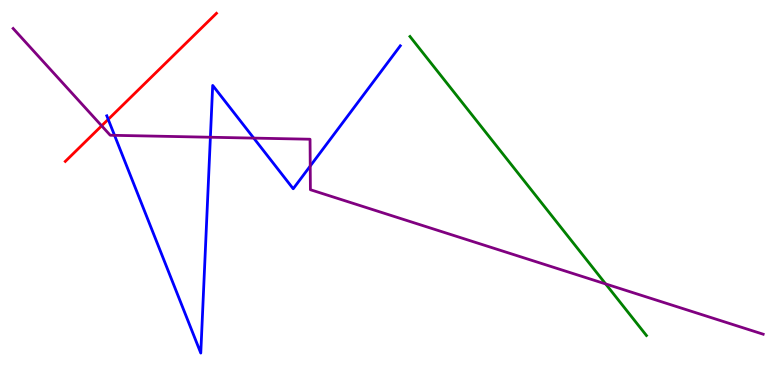[{'lines': ['blue', 'red'], 'intersections': [{'x': 1.4, 'y': 6.9}]}, {'lines': ['green', 'red'], 'intersections': []}, {'lines': ['purple', 'red'], 'intersections': [{'x': 1.31, 'y': 6.73}]}, {'lines': ['blue', 'green'], 'intersections': []}, {'lines': ['blue', 'purple'], 'intersections': [{'x': 1.48, 'y': 6.48}, {'x': 2.71, 'y': 6.44}, {'x': 3.27, 'y': 6.41}, {'x': 4.0, 'y': 5.69}]}, {'lines': ['green', 'purple'], 'intersections': [{'x': 7.82, 'y': 2.62}]}]